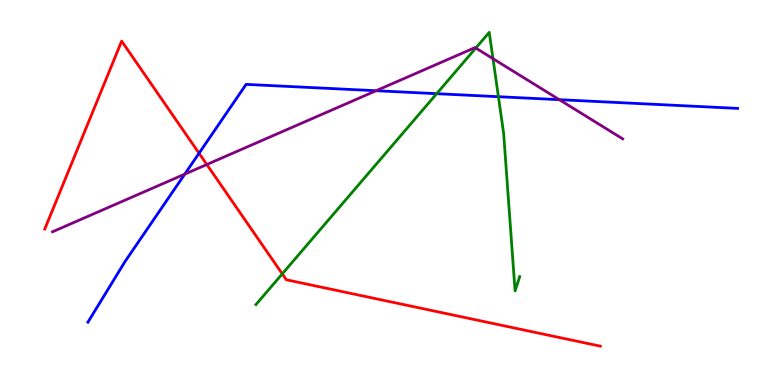[{'lines': ['blue', 'red'], 'intersections': [{'x': 2.57, 'y': 6.02}]}, {'lines': ['green', 'red'], 'intersections': [{'x': 3.64, 'y': 2.89}]}, {'lines': ['purple', 'red'], 'intersections': [{'x': 2.67, 'y': 5.73}]}, {'lines': ['blue', 'green'], 'intersections': [{'x': 5.63, 'y': 7.57}, {'x': 6.43, 'y': 7.49}]}, {'lines': ['blue', 'purple'], 'intersections': [{'x': 2.38, 'y': 5.48}, {'x': 4.85, 'y': 7.64}, {'x': 7.22, 'y': 7.41}]}, {'lines': ['green', 'purple'], 'intersections': [{'x': 6.14, 'y': 8.75}, {'x': 6.36, 'y': 8.48}]}]